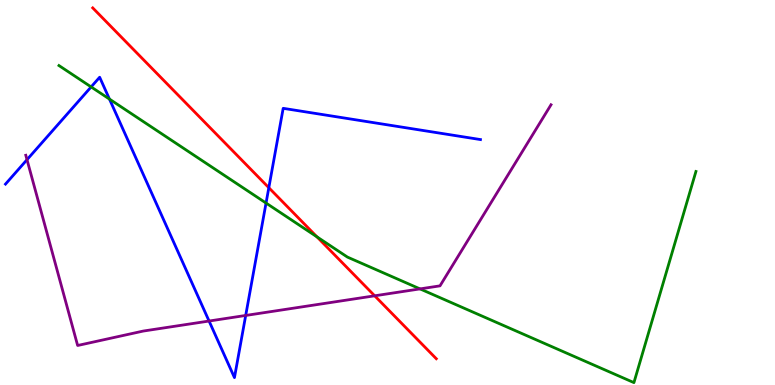[{'lines': ['blue', 'red'], 'intersections': [{'x': 3.47, 'y': 5.12}]}, {'lines': ['green', 'red'], 'intersections': [{'x': 4.09, 'y': 3.85}]}, {'lines': ['purple', 'red'], 'intersections': [{'x': 4.83, 'y': 2.32}]}, {'lines': ['blue', 'green'], 'intersections': [{'x': 1.18, 'y': 7.74}, {'x': 1.41, 'y': 7.43}, {'x': 3.43, 'y': 4.73}]}, {'lines': ['blue', 'purple'], 'intersections': [{'x': 0.348, 'y': 5.85}, {'x': 2.7, 'y': 1.66}, {'x': 3.17, 'y': 1.81}]}, {'lines': ['green', 'purple'], 'intersections': [{'x': 5.42, 'y': 2.5}]}]